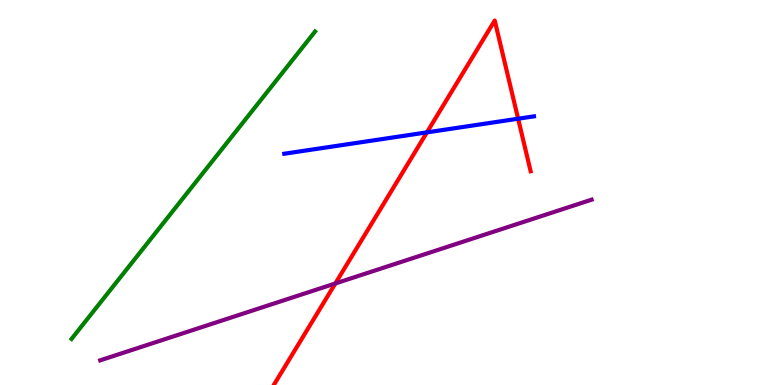[{'lines': ['blue', 'red'], 'intersections': [{'x': 5.51, 'y': 6.56}, {'x': 6.69, 'y': 6.92}]}, {'lines': ['green', 'red'], 'intersections': []}, {'lines': ['purple', 'red'], 'intersections': [{'x': 4.33, 'y': 2.64}]}, {'lines': ['blue', 'green'], 'intersections': []}, {'lines': ['blue', 'purple'], 'intersections': []}, {'lines': ['green', 'purple'], 'intersections': []}]